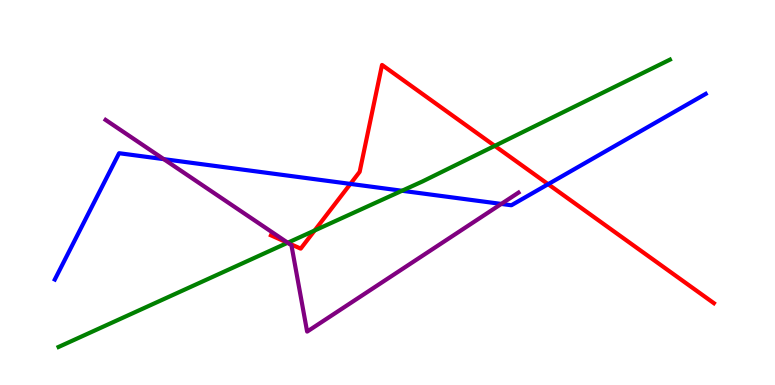[{'lines': ['blue', 'red'], 'intersections': [{'x': 4.52, 'y': 5.22}, {'x': 7.07, 'y': 5.22}]}, {'lines': ['green', 'red'], 'intersections': [{'x': 3.71, 'y': 3.69}, {'x': 4.06, 'y': 4.01}, {'x': 6.38, 'y': 6.21}]}, {'lines': ['purple', 'red'], 'intersections': [{'x': 3.72, 'y': 3.69}]}, {'lines': ['blue', 'green'], 'intersections': [{'x': 5.19, 'y': 5.05}]}, {'lines': ['blue', 'purple'], 'intersections': [{'x': 2.11, 'y': 5.87}, {'x': 6.47, 'y': 4.7}]}, {'lines': ['green', 'purple'], 'intersections': [{'x': 3.71, 'y': 3.7}]}]